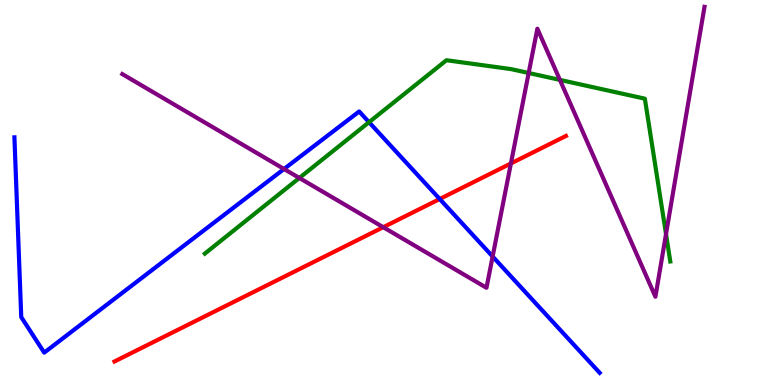[{'lines': ['blue', 'red'], 'intersections': [{'x': 5.67, 'y': 4.83}]}, {'lines': ['green', 'red'], 'intersections': []}, {'lines': ['purple', 'red'], 'intersections': [{'x': 4.95, 'y': 4.1}, {'x': 6.59, 'y': 5.75}]}, {'lines': ['blue', 'green'], 'intersections': [{'x': 4.76, 'y': 6.83}]}, {'lines': ['blue', 'purple'], 'intersections': [{'x': 3.67, 'y': 5.61}, {'x': 6.36, 'y': 3.34}]}, {'lines': ['green', 'purple'], 'intersections': [{'x': 3.86, 'y': 5.38}, {'x': 6.82, 'y': 8.1}, {'x': 7.22, 'y': 7.92}, {'x': 8.59, 'y': 3.92}]}]